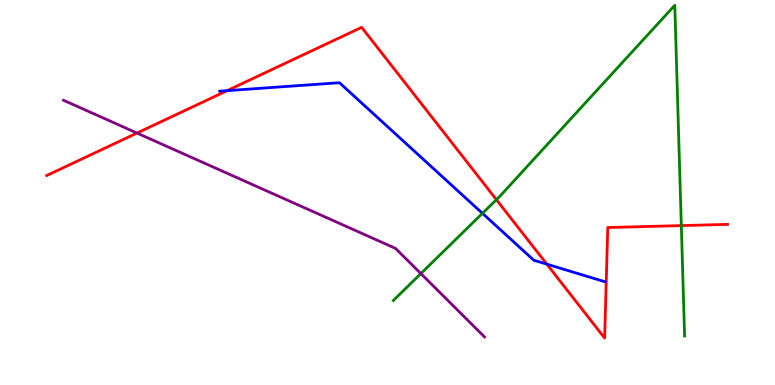[{'lines': ['blue', 'red'], 'intersections': [{'x': 2.93, 'y': 7.65}, {'x': 7.06, 'y': 3.14}]}, {'lines': ['green', 'red'], 'intersections': [{'x': 6.41, 'y': 4.81}, {'x': 8.79, 'y': 4.14}]}, {'lines': ['purple', 'red'], 'intersections': [{'x': 1.77, 'y': 6.54}]}, {'lines': ['blue', 'green'], 'intersections': [{'x': 6.23, 'y': 4.46}]}, {'lines': ['blue', 'purple'], 'intersections': []}, {'lines': ['green', 'purple'], 'intersections': [{'x': 5.43, 'y': 2.89}]}]